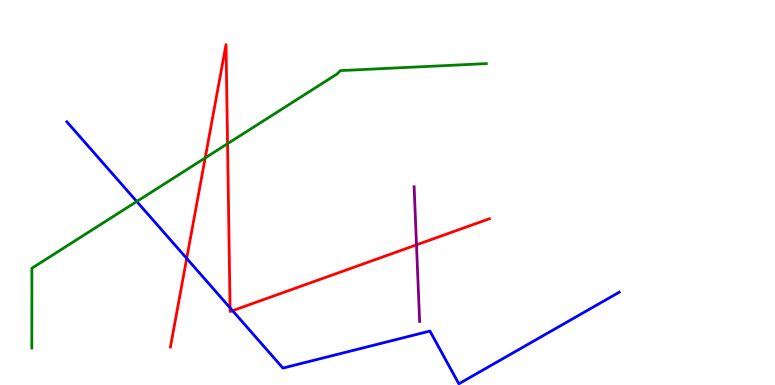[{'lines': ['blue', 'red'], 'intersections': [{'x': 2.41, 'y': 3.29}, {'x': 2.97, 'y': 2.0}, {'x': 3.0, 'y': 1.93}]}, {'lines': ['green', 'red'], 'intersections': [{'x': 2.65, 'y': 5.9}, {'x': 2.94, 'y': 6.27}]}, {'lines': ['purple', 'red'], 'intersections': [{'x': 5.37, 'y': 3.64}]}, {'lines': ['blue', 'green'], 'intersections': [{'x': 1.76, 'y': 4.77}]}, {'lines': ['blue', 'purple'], 'intersections': []}, {'lines': ['green', 'purple'], 'intersections': []}]